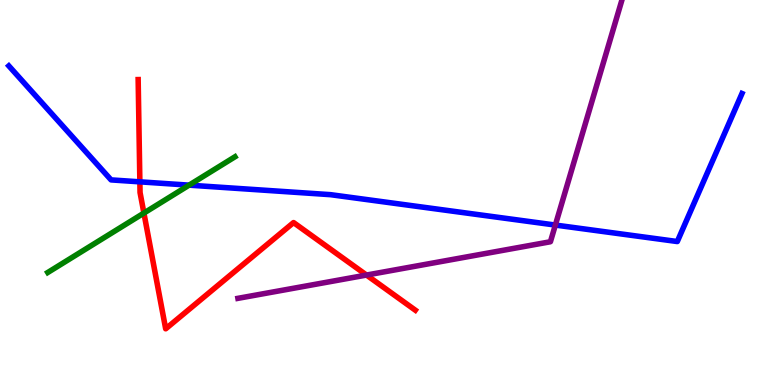[{'lines': ['blue', 'red'], 'intersections': [{'x': 1.8, 'y': 5.28}]}, {'lines': ['green', 'red'], 'intersections': [{'x': 1.86, 'y': 4.47}]}, {'lines': ['purple', 'red'], 'intersections': [{'x': 4.73, 'y': 2.86}]}, {'lines': ['blue', 'green'], 'intersections': [{'x': 2.44, 'y': 5.19}]}, {'lines': ['blue', 'purple'], 'intersections': [{'x': 7.17, 'y': 4.15}]}, {'lines': ['green', 'purple'], 'intersections': []}]